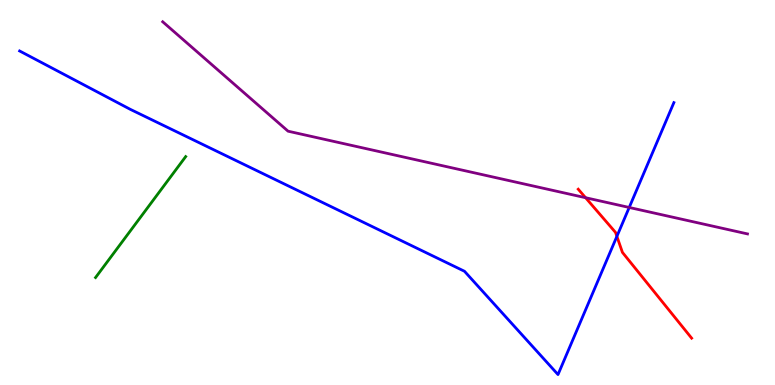[{'lines': ['blue', 'red'], 'intersections': [{'x': 7.96, 'y': 3.86}]}, {'lines': ['green', 'red'], 'intersections': []}, {'lines': ['purple', 'red'], 'intersections': [{'x': 7.56, 'y': 4.86}]}, {'lines': ['blue', 'green'], 'intersections': []}, {'lines': ['blue', 'purple'], 'intersections': [{'x': 8.12, 'y': 4.61}]}, {'lines': ['green', 'purple'], 'intersections': []}]